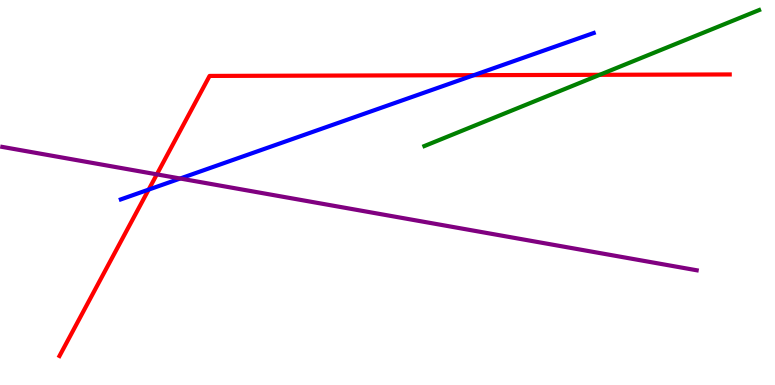[{'lines': ['blue', 'red'], 'intersections': [{'x': 1.92, 'y': 5.08}, {'x': 6.11, 'y': 8.05}]}, {'lines': ['green', 'red'], 'intersections': [{'x': 7.74, 'y': 8.06}]}, {'lines': ['purple', 'red'], 'intersections': [{'x': 2.02, 'y': 5.47}]}, {'lines': ['blue', 'green'], 'intersections': []}, {'lines': ['blue', 'purple'], 'intersections': [{'x': 2.33, 'y': 5.36}]}, {'lines': ['green', 'purple'], 'intersections': []}]